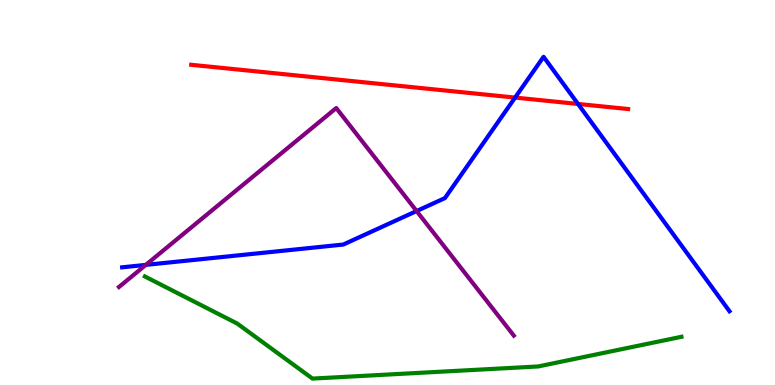[{'lines': ['blue', 'red'], 'intersections': [{'x': 6.65, 'y': 7.47}, {'x': 7.46, 'y': 7.3}]}, {'lines': ['green', 'red'], 'intersections': []}, {'lines': ['purple', 'red'], 'intersections': []}, {'lines': ['blue', 'green'], 'intersections': []}, {'lines': ['blue', 'purple'], 'intersections': [{'x': 1.88, 'y': 3.12}, {'x': 5.38, 'y': 4.52}]}, {'lines': ['green', 'purple'], 'intersections': []}]